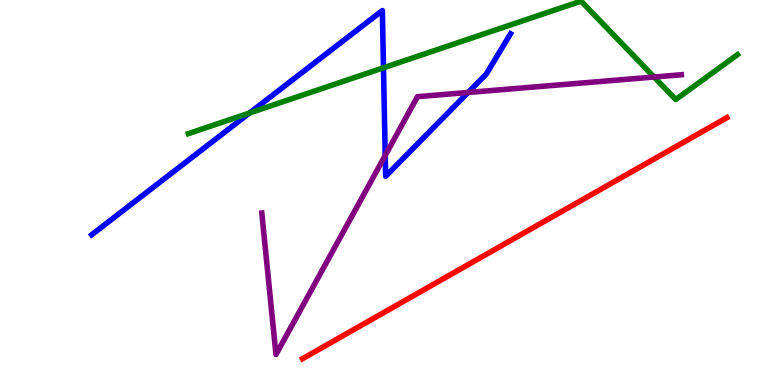[{'lines': ['blue', 'red'], 'intersections': []}, {'lines': ['green', 'red'], 'intersections': []}, {'lines': ['purple', 'red'], 'intersections': []}, {'lines': ['blue', 'green'], 'intersections': [{'x': 3.22, 'y': 7.07}, {'x': 4.95, 'y': 8.24}]}, {'lines': ['blue', 'purple'], 'intersections': [{'x': 4.97, 'y': 5.96}, {'x': 6.04, 'y': 7.6}]}, {'lines': ['green', 'purple'], 'intersections': [{'x': 8.44, 'y': 8.0}]}]